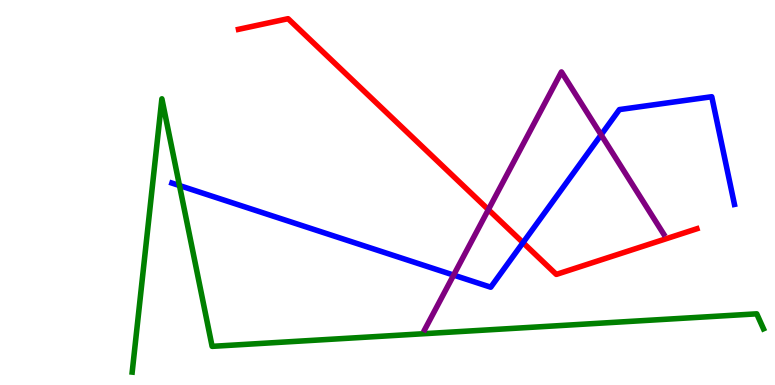[{'lines': ['blue', 'red'], 'intersections': [{'x': 6.75, 'y': 3.7}]}, {'lines': ['green', 'red'], 'intersections': []}, {'lines': ['purple', 'red'], 'intersections': [{'x': 6.3, 'y': 4.55}]}, {'lines': ['blue', 'green'], 'intersections': [{'x': 2.32, 'y': 5.18}]}, {'lines': ['blue', 'purple'], 'intersections': [{'x': 5.85, 'y': 2.85}, {'x': 7.76, 'y': 6.5}]}, {'lines': ['green', 'purple'], 'intersections': []}]